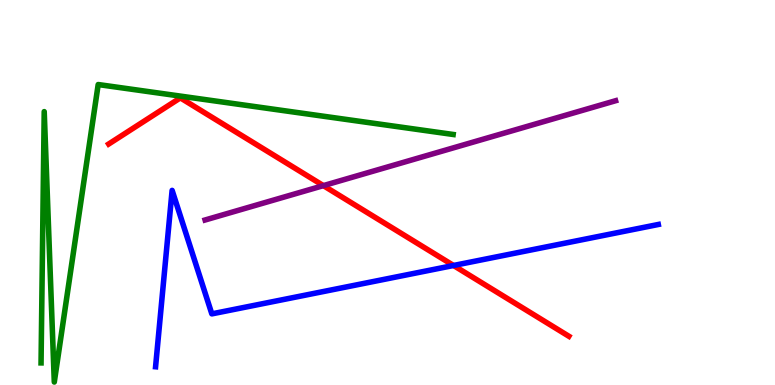[{'lines': ['blue', 'red'], 'intersections': [{'x': 5.85, 'y': 3.1}]}, {'lines': ['green', 'red'], 'intersections': []}, {'lines': ['purple', 'red'], 'intersections': [{'x': 4.17, 'y': 5.18}]}, {'lines': ['blue', 'green'], 'intersections': []}, {'lines': ['blue', 'purple'], 'intersections': []}, {'lines': ['green', 'purple'], 'intersections': []}]